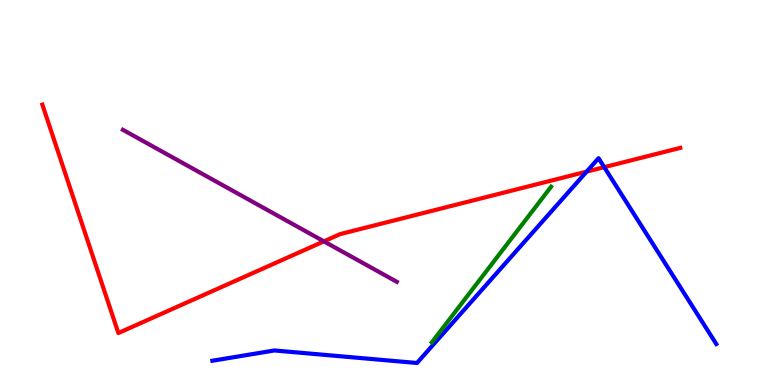[{'lines': ['blue', 'red'], 'intersections': [{'x': 7.57, 'y': 5.54}, {'x': 7.8, 'y': 5.66}]}, {'lines': ['green', 'red'], 'intersections': []}, {'lines': ['purple', 'red'], 'intersections': [{'x': 4.18, 'y': 3.73}]}, {'lines': ['blue', 'green'], 'intersections': []}, {'lines': ['blue', 'purple'], 'intersections': []}, {'lines': ['green', 'purple'], 'intersections': []}]